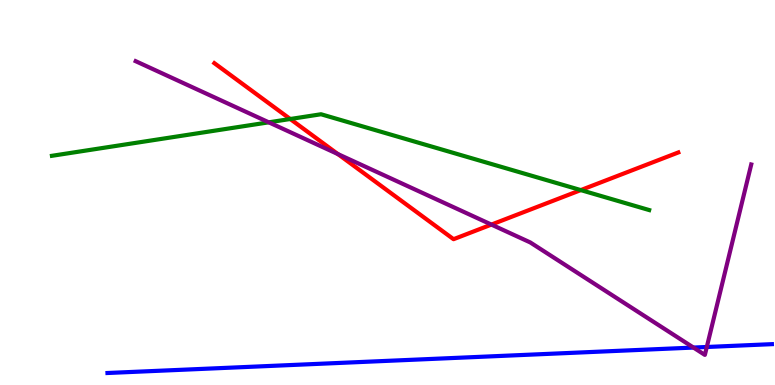[{'lines': ['blue', 'red'], 'intersections': []}, {'lines': ['green', 'red'], 'intersections': [{'x': 3.74, 'y': 6.91}, {'x': 7.49, 'y': 5.06}]}, {'lines': ['purple', 'red'], 'intersections': [{'x': 4.36, 'y': 6.0}, {'x': 6.34, 'y': 4.17}]}, {'lines': ['blue', 'green'], 'intersections': []}, {'lines': ['blue', 'purple'], 'intersections': [{'x': 8.95, 'y': 0.972}, {'x': 9.12, 'y': 0.987}]}, {'lines': ['green', 'purple'], 'intersections': [{'x': 3.47, 'y': 6.82}]}]